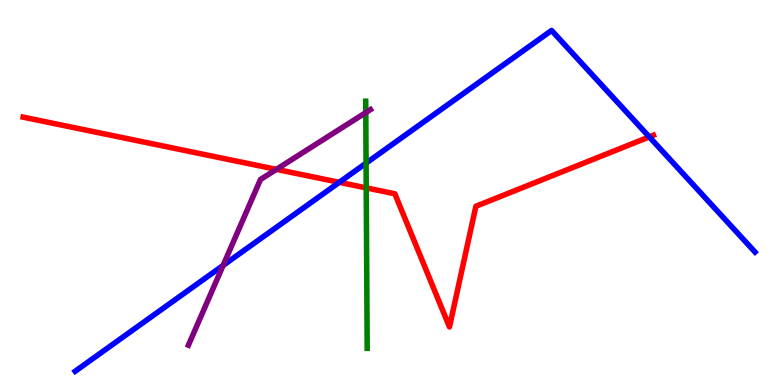[{'lines': ['blue', 'red'], 'intersections': [{'x': 4.38, 'y': 5.26}, {'x': 8.38, 'y': 6.44}]}, {'lines': ['green', 'red'], 'intersections': [{'x': 4.73, 'y': 5.12}]}, {'lines': ['purple', 'red'], 'intersections': [{'x': 3.57, 'y': 5.6}]}, {'lines': ['blue', 'green'], 'intersections': [{'x': 4.72, 'y': 5.76}]}, {'lines': ['blue', 'purple'], 'intersections': [{'x': 2.88, 'y': 3.11}]}, {'lines': ['green', 'purple'], 'intersections': [{'x': 4.72, 'y': 7.08}]}]